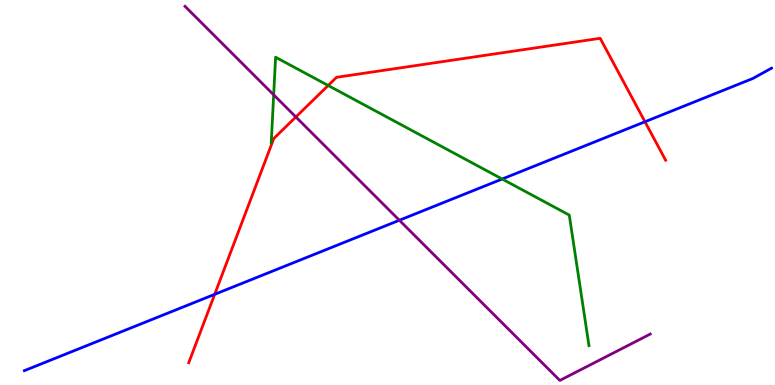[{'lines': ['blue', 'red'], 'intersections': [{'x': 2.77, 'y': 2.36}, {'x': 8.32, 'y': 6.84}]}, {'lines': ['green', 'red'], 'intersections': [{'x': 4.23, 'y': 7.78}]}, {'lines': ['purple', 'red'], 'intersections': [{'x': 3.82, 'y': 6.96}]}, {'lines': ['blue', 'green'], 'intersections': [{'x': 6.48, 'y': 5.35}]}, {'lines': ['blue', 'purple'], 'intersections': [{'x': 5.15, 'y': 4.28}]}, {'lines': ['green', 'purple'], 'intersections': [{'x': 3.53, 'y': 7.54}]}]